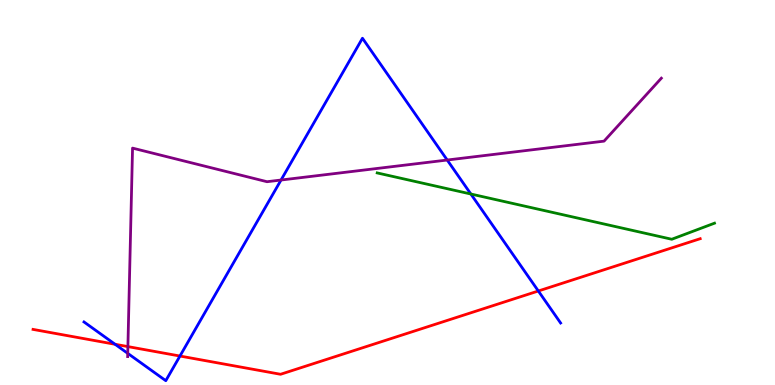[{'lines': ['blue', 'red'], 'intersections': [{'x': 1.49, 'y': 1.06}, {'x': 2.32, 'y': 0.752}, {'x': 6.95, 'y': 2.44}]}, {'lines': ['green', 'red'], 'intersections': []}, {'lines': ['purple', 'red'], 'intersections': [{'x': 1.65, 'y': 0.997}]}, {'lines': ['blue', 'green'], 'intersections': [{'x': 6.08, 'y': 4.96}]}, {'lines': ['blue', 'purple'], 'intersections': [{'x': 1.65, 'y': 0.822}, {'x': 3.63, 'y': 5.32}, {'x': 5.77, 'y': 5.84}]}, {'lines': ['green', 'purple'], 'intersections': []}]